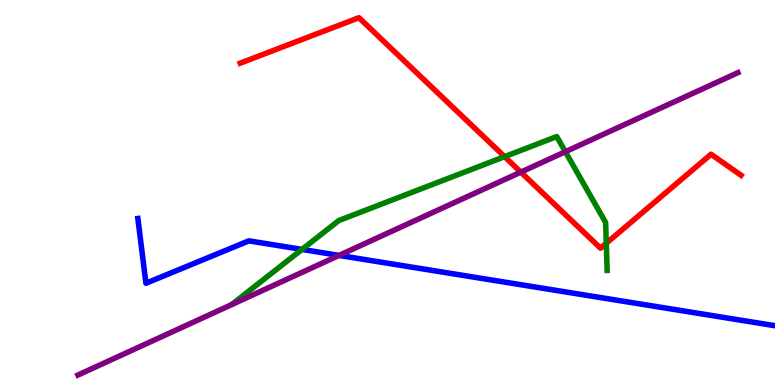[{'lines': ['blue', 'red'], 'intersections': []}, {'lines': ['green', 'red'], 'intersections': [{'x': 6.51, 'y': 5.93}, {'x': 7.82, 'y': 3.68}]}, {'lines': ['purple', 'red'], 'intersections': [{'x': 6.72, 'y': 5.53}]}, {'lines': ['blue', 'green'], 'intersections': [{'x': 3.9, 'y': 3.52}]}, {'lines': ['blue', 'purple'], 'intersections': [{'x': 4.38, 'y': 3.37}]}, {'lines': ['green', 'purple'], 'intersections': [{'x': 7.3, 'y': 6.06}]}]